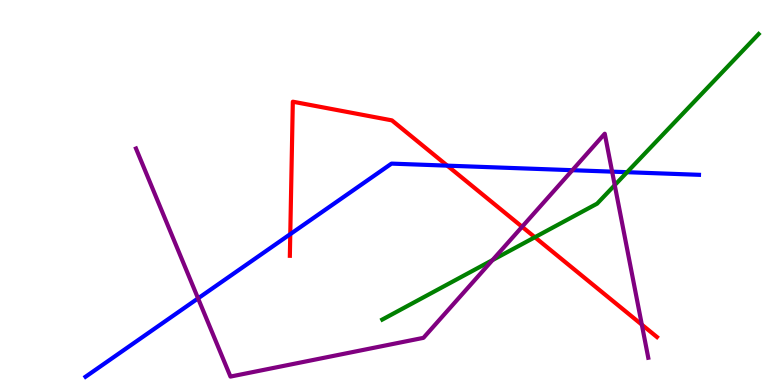[{'lines': ['blue', 'red'], 'intersections': [{'x': 3.75, 'y': 3.92}, {'x': 5.77, 'y': 5.7}]}, {'lines': ['green', 'red'], 'intersections': [{'x': 6.9, 'y': 3.84}]}, {'lines': ['purple', 'red'], 'intersections': [{'x': 6.74, 'y': 4.11}, {'x': 8.28, 'y': 1.57}]}, {'lines': ['blue', 'green'], 'intersections': [{'x': 8.09, 'y': 5.53}]}, {'lines': ['blue', 'purple'], 'intersections': [{'x': 2.56, 'y': 2.25}, {'x': 7.39, 'y': 5.58}, {'x': 7.9, 'y': 5.54}]}, {'lines': ['green', 'purple'], 'intersections': [{'x': 6.35, 'y': 3.24}, {'x': 7.93, 'y': 5.19}]}]